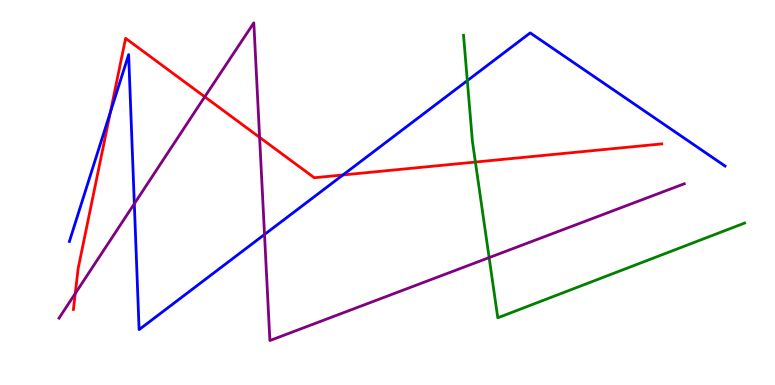[{'lines': ['blue', 'red'], 'intersections': [{'x': 1.42, 'y': 7.08}, {'x': 4.43, 'y': 5.46}]}, {'lines': ['green', 'red'], 'intersections': [{'x': 6.13, 'y': 5.79}]}, {'lines': ['purple', 'red'], 'intersections': [{'x': 0.971, 'y': 2.38}, {'x': 2.64, 'y': 7.49}, {'x': 3.35, 'y': 6.43}]}, {'lines': ['blue', 'green'], 'intersections': [{'x': 6.03, 'y': 7.91}]}, {'lines': ['blue', 'purple'], 'intersections': [{'x': 1.73, 'y': 4.71}, {'x': 3.41, 'y': 3.91}]}, {'lines': ['green', 'purple'], 'intersections': [{'x': 6.31, 'y': 3.31}]}]